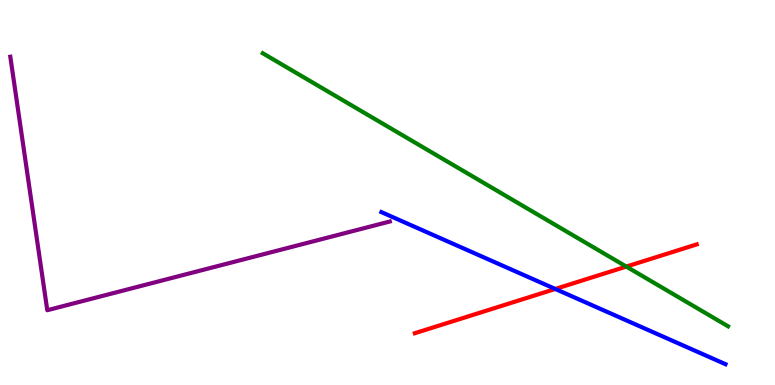[{'lines': ['blue', 'red'], 'intersections': [{'x': 7.16, 'y': 2.49}]}, {'lines': ['green', 'red'], 'intersections': [{'x': 8.08, 'y': 3.08}]}, {'lines': ['purple', 'red'], 'intersections': []}, {'lines': ['blue', 'green'], 'intersections': []}, {'lines': ['blue', 'purple'], 'intersections': []}, {'lines': ['green', 'purple'], 'intersections': []}]